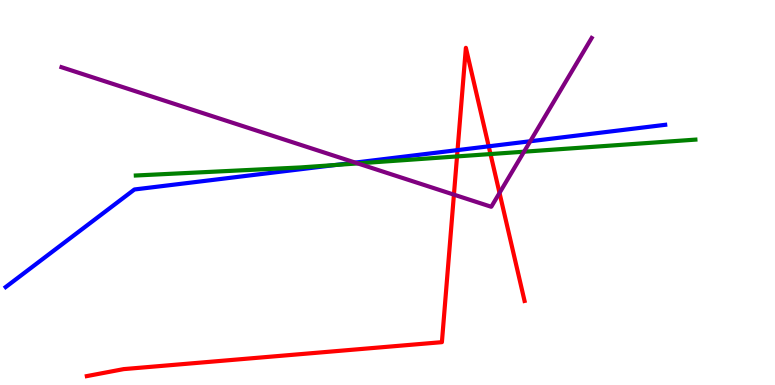[{'lines': ['blue', 'red'], 'intersections': [{'x': 5.9, 'y': 6.1}, {'x': 6.31, 'y': 6.2}]}, {'lines': ['green', 'red'], 'intersections': [{'x': 5.9, 'y': 5.94}, {'x': 6.33, 'y': 6.0}]}, {'lines': ['purple', 'red'], 'intersections': [{'x': 5.86, 'y': 4.94}, {'x': 6.45, 'y': 4.99}]}, {'lines': ['blue', 'green'], 'intersections': [{'x': 4.33, 'y': 5.71}]}, {'lines': ['blue', 'purple'], 'intersections': [{'x': 4.58, 'y': 5.78}, {'x': 6.84, 'y': 6.33}]}, {'lines': ['green', 'purple'], 'intersections': [{'x': 4.62, 'y': 5.76}, {'x': 6.76, 'y': 6.06}]}]